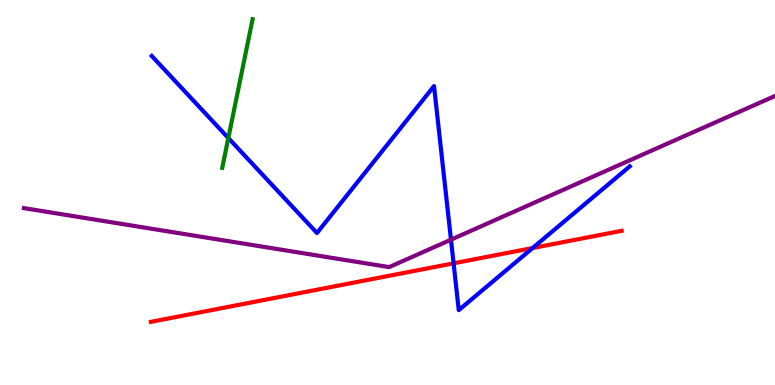[{'lines': ['blue', 'red'], 'intersections': [{'x': 5.85, 'y': 3.16}, {'x': 6.87, 'y': 3.56}]}, {'lines': ['green', 'red'], 'intersections': []}, {'lines': ['purple', 'red'], 'intersections': []}, {'lines': ['blue', 'green'], 'intersections': [{'x': 2.95, 'y': 6.41}]}, {'lines': ['blue', 'purple'], 'intersections': [{'x': 5.82, 'y': 3.77}]}, {'lines': ['green', 'purple'], 'intersections': []}]